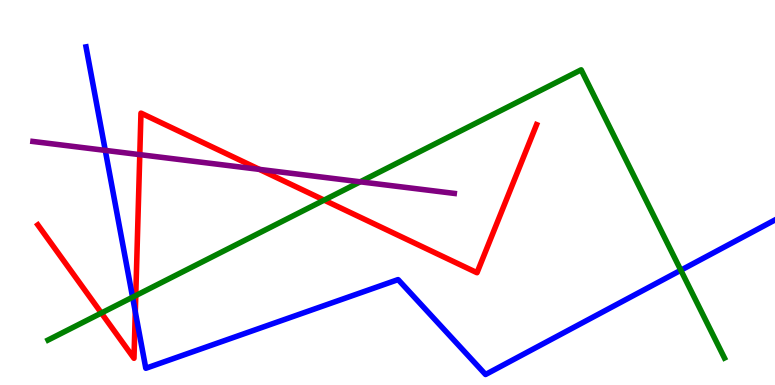[{'lines': ['blue', 'red'], 'intersections': [{'x': 1.75, 'y': 1.9}]}, {'lines': ['green', 'red'], 'intersections': [{'x': 1.31, 'y': 1.87}, {'x': 1.75, 'y': 2.32}, {'x': 4.18, 'y': 4.8}]}, {'lines': ['purple', 'red'], 'intersections': [{'x': 1.8, 'y': 5.98}, {'x': 3.35, 'y': 5.6}]}, {'lines': ['blue', 'green'], 'intersections': [{'x': 1.71, 'y': 2.28}, {'x': 8.78, 'y': 2.98}]}, {'lines': ['blue', 'purple'], 'intersections': [{'x': 1.36, 'y': 6.09}]}, {'lines': ['green', 'purple'], 'intersections': [{'x': 4.65, 'y': 5.28}]}]